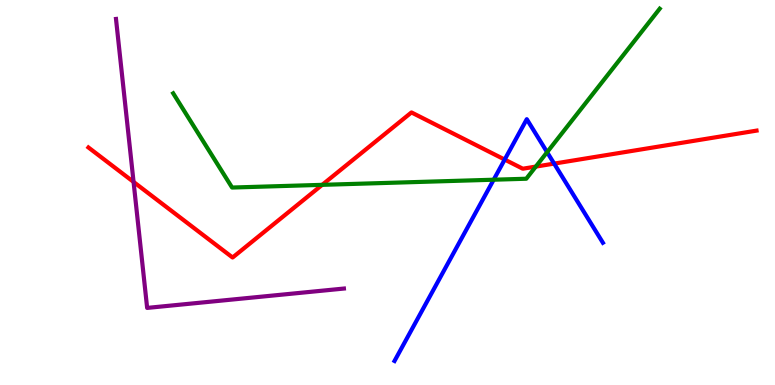[{'lines': ['blue', 'red'], 'intersections': [{'x': 6.51, 'y': 5.86}, {'x': 7.15, 'y': 5.75}]}, {'lines': ['green', 'red'], 'intersections': [{'x': 4.16, 'y': 5.2}, {'x': 6.91, 'y': 5.67}]}, {'lines': ['purple', 'red'], 'intersections': [{'x': 1.72, 'y': 5.27}]}, {'lines': ['blue', 'green'], 'intersections': [{'x': 6.37, 'y': 5.33}, {'x': 7.06, 'y': 6.05}]}, {'lines': ['blue', 'purple'], 'intersections': []}, {'lines': ['green', 'purple'], 'intersections': []}]